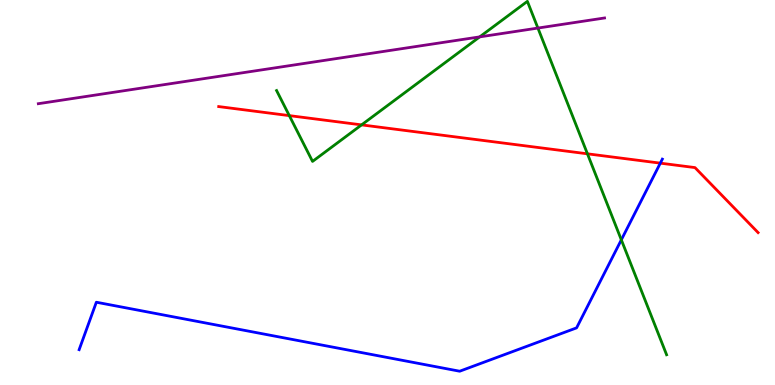[{'lines': ['blue', 'red'], 'intersections': [{'x': 8.52, 'y': 5.76}]}, {'lines': ['green', 'red'], 'intersections': [{'x': 3.73, 'y': 7.0}, {'x': 4.67, 'y': 6.76}, {'x': 7.58, 'y': 6.0}]}, {'lines': ['purple', 'red'], 'intersections': []}, {'lines': ['blue', 'green'], 'intersections': [{'x': 8.02, 'y': 3.77}]}, {'lines': ['blue', 'purple'], 'intersections': []}, {'lines': ['green', 'purple'], 'intersections': [{'x': 6.19, 'y': 9.04}, {'x': 6.94, 'y': 9.27}]}]